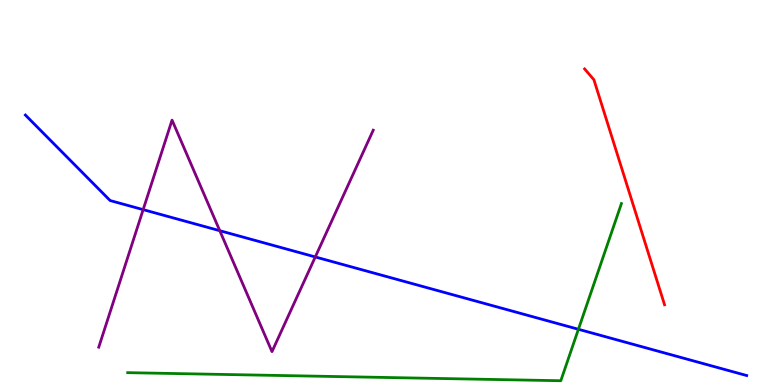[{'lines': ['blue', 'red'], 'intersections': []}, {'lines': ['green', 'red'], 'intersections': []}, {'lines': ['purple', 'red'], 'intersections': []}, {'lines': ['blue', 'green'], 'intersections': [{'x': 7.46, 'y': 1.45}]}, {'lines': ['blue', 'purple'], 'intersections': [{'x': 1.85, 'y': 4.55}, {'x': 2.84, 'y': 4.01}, {'x': 4.07, 'y': 3.33}]}, {'lines': ['green', 'purple'], 'intersections': []}]